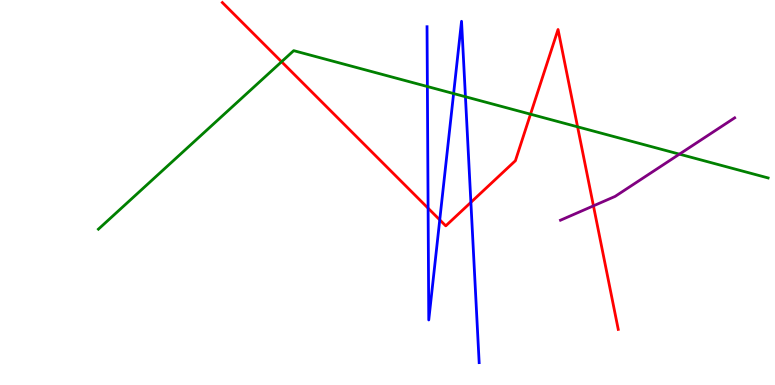[{'lines': ['blue', 'red'], 'intersections': [{'x': 5.52, 'y': 4.59}, {'x': 5.67, 'y': 4.29}, {'x': 6.08, 'y': 4.74}]}, {'lines': ['green', 'red'], 'intersections': [{'x': 3.63, 'y': 8.4}, {'x': 6.85, 'y': 7.03}, {'x': 7.45, 'y': 6.71}]}, {'lines': ['purple', 'red'], 'intersections': [{'x': 7.66, 'y': 4.65}]}, {'lines': ['blue', 'green'], 'intersections': [{'x': 5.51, 'y': 7.75}, {'x': 5.85, 'y': 7.57}, {'x': 6.01, 'y': 7.49}]}, {'lines': ['blue', 'purple'], 'intersections': []}, {'lines': ['green', 'purple'], 'intersections': [{'x': 8.77, 'y': 6.0}]}]